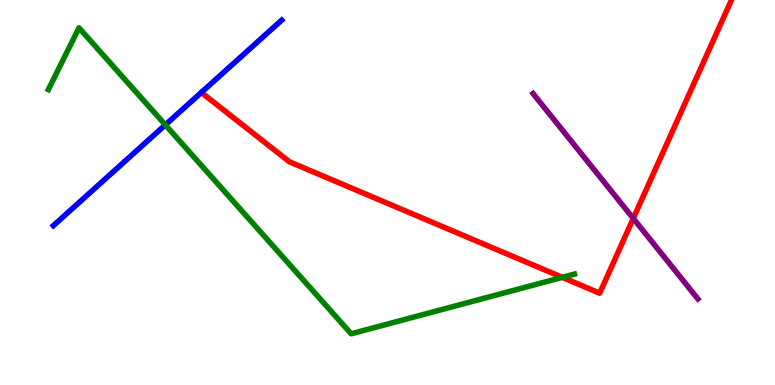[{'lines': ['blue', 'red'], 'intersections': []}, {'lines': ['green', 'red'], 'intersections': [{'x': 7.26, 'y': 2.8}]}, {'lines': ['purple', 'red'], 'intersections': [{'x': 8.17, 'y': 4.33}]}, {'lines': ['blue', 'green'], 'intersections': [{'x': 2.13, 'y': 6.76}]}, {'lines': ['blue', 'purple'], 'intersections': []}, {'lines': ['green', 'purple'], 'intersections': []}]